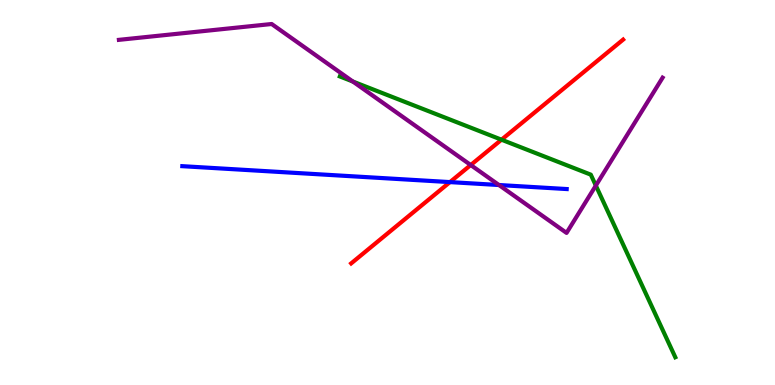[{'lines': ['blue', 'red'], 'intersections': [{'x': 5.81, 'y': 5.27}]}, {'lines': ['green', 'red'], 'intersections': [{'x': 6.47, 'y': 6.37}]}, {'lines': ['purple', 'red'], 'intersections': [{'x': 6.07, 'y': 5.71}]}, {'lines': ['blue', 'green'], 'intersections': []}, {'lines': ['blue', 'purple'], 'intersections': [{'x': 6.44, 'y': 5.19}]}, {'lines': ['green', 'purple'], 'intersections': [{'x': 4.55, 'y': 7.88}, {'x': 7.69, 'y': 5.18}]}]